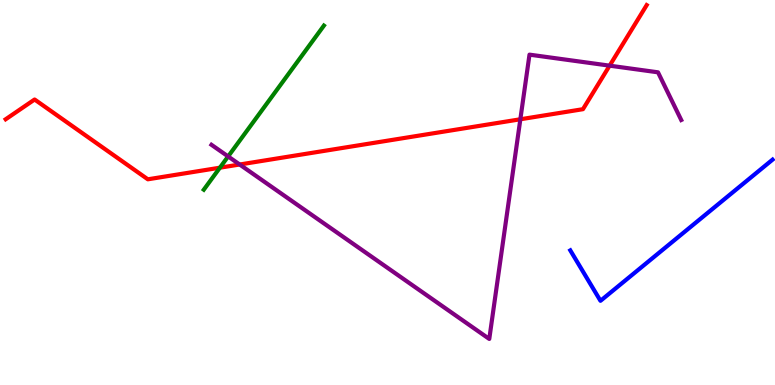[{'lines': ['blue', 'red'], 'intersections': []}, {'lines': ['green', 'red'], 'intersections': [{'x': 2.84, 'y': 5.64}]}, {'lines': ['purple', 'red'], 'intersections': [{'x': 3.09, 'y': 5.73}, {'x': 6.71, 'y': 6.9}, {'x': 7.87, 'y': 8.29}]}, {'lines': ['blue', 'green'], 'intersections': []}, {'lines': ['blue', 'purple'], 'intersections': []}, {'lines': ['green', 'purple'], 'intersections': [{'x': 2.94, 'y': 5.94}]}]